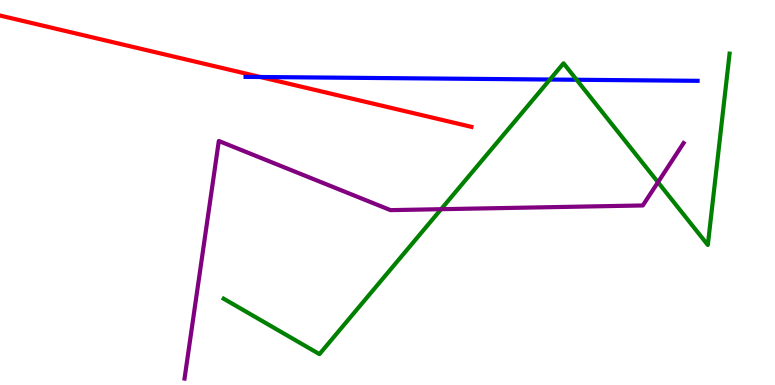[{'lines': ['blue', 'red'], 'intersections': [{'x': 3.36, 'y': 8.0}]}, {'lines': ['green', 'red'], 'intersections': []}, {'lines': ['purple', 'red'], 'intersections': []}, {'lines': ['blue', 'green'], 'intersections': [{'x': 7.1, 'y': 7.93}, {'x': 7.44, 'y': 7.93}]}, {'lines': ['blue', 'purple'], 'intersections': []}, {'lines': ['green', 'purple'], 'intersections': [{'x': 5.69, 'y': 4.57}, {'x': 8.49, 'y': 5.27}]}]